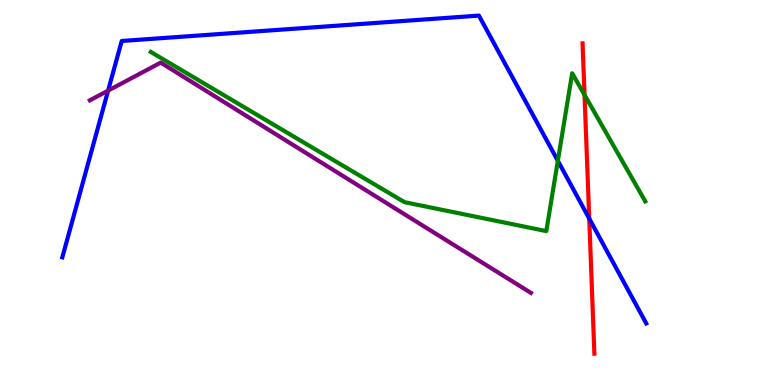[{'lines': ['blue', 'red'], 'intersections': [{'x': 7.6, 'y': 4.32}]}, {'lines': ['green', 'red'], 'intersections': [{'x': 7.54, 'y': 7.53}]}, {'lines': ['purple', 'red'], 'intersections': []}, {'lines': ['blue', 'green'], 'intersections': [{'x': 7.2, 'y': 5.82}]}, {'lines': ['blue', 'purple'], 'intersections': [{'x': 1.39, 'y': 7.65}]}, {'lines': ['green', 'purple'], 'intersections': []}]